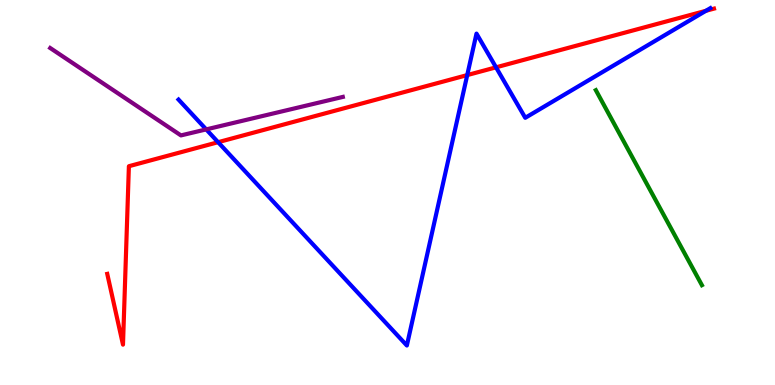[{'lines': ['blue', 'red'], 'intersections': [{'x': 2.81, 'y': 6.31}, {'x': 6.03, 'y': 8.05}, {'x': 6.4, 'y': 8.25}, {'x': 9.11, 'y': 9.72}]}, {'lines': ['green', 'red'], 'intersections': []}, {'lines': ['purple', 'red'], 'intersections': []}, {'lines': ['blue', 'green'], 'intersections': []}, {'lines': ['blue', 'purple'], 'intersections': [{'x': 2.66, 'y': 6.64}]}, {'lines': ['green', 'purple'], 'intersections': []}]